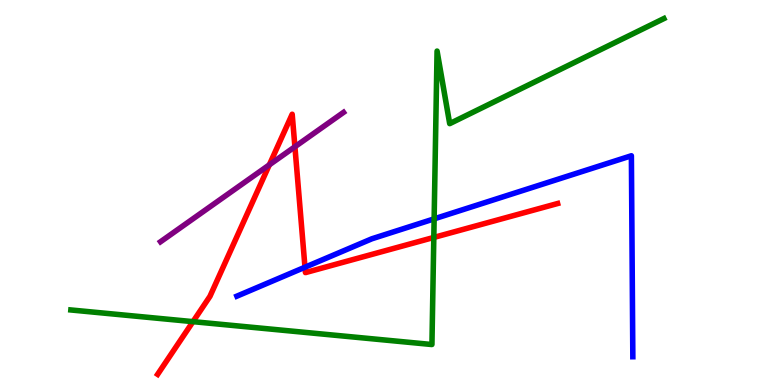[{'lines': ['blue', 'red'], 'intersections': [{'x': 3.94, 'y': 3.06}]}, {'lines': ['green', 'red'], 'intersections': [{'x': 2.49, 'y': 1.65}, {'x': 5.6, 'y': 3.83}]}, {'lines': ['purple', 'red'], 'intersections': [{'x': 3.48, 'y': 5.72}, {'x': 3.81, 'y': 6.19}]}, {'lines': ['blue', 'green'], 'intersections': [{'x': 5.6, 'y': 4.32}]}, {'lines': ['blue', 'purple'], 'intersections': []}, {'lines': ['green', 'purple'], 'intersections': []}]